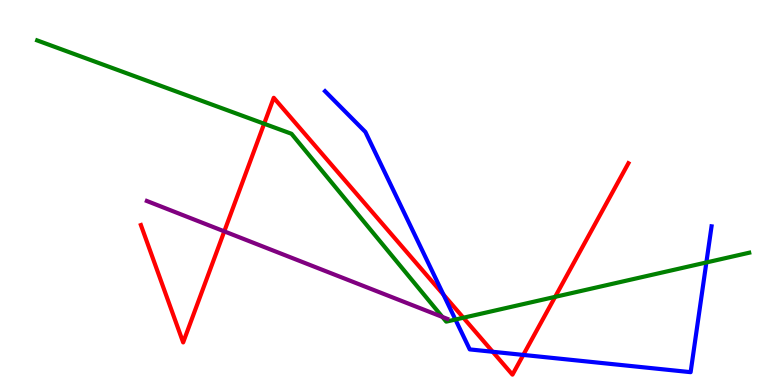[{'lines': ['blue', 'red'], 'intersections': [{'x': 5.72, 'y': 2.35}, {'x': 6.36, 'y': 0.863}, {'x': 6.75, 'y': 0.781}]}, {'lines': ['green', 'red'], 'intersections': [{'x': 3.41, 'y': 6.79}, {'x': 5.98, 'y': 1.75}, {'x': 7.16, 'y': 2.29}]}, {'lines': ['purple', 'red'], 'intersections': [{'x': 2.89, 'y': 3.99}]}, {'lines': ['blue', 'green'], 'intersections': [{'x': 5.88, 'y': 1.7}, {'x': 9.11, 'y': 3.18}]}, {'lines': ['blue', 'purple'], 'intersections': []}, {'lines': ['green', 'purple'], 'intersections': [{'x': 5.71, 'y': 1.77}]}]